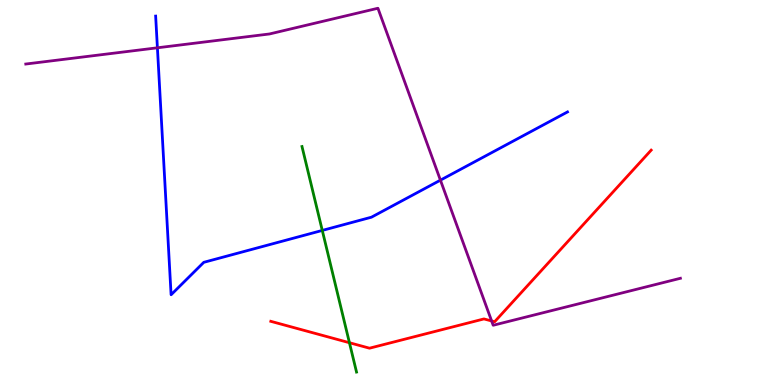[{'lines': ['blue', 'red'], 'intersections': []}, {'lines': ['green', 'red'], 'intersections': [{'x': 4.51, 'y': 1.1}]}, {'lines': ['purple', 'red'], 'intersections': [{'x': 6.34, 'y': 1.66}]}, {'lines': ['blue', 'green'], 'intersections': [{'x': 4.16, 'y': 4.01}]}, {'lines': ['blue', 'purple'], 'intersections': [{'x': 2.03, 'y': 8.76}, {'x': 5.68, 'y': 5.32}]}, {'lines': ['green', 'purple'], 'intersections': []}]